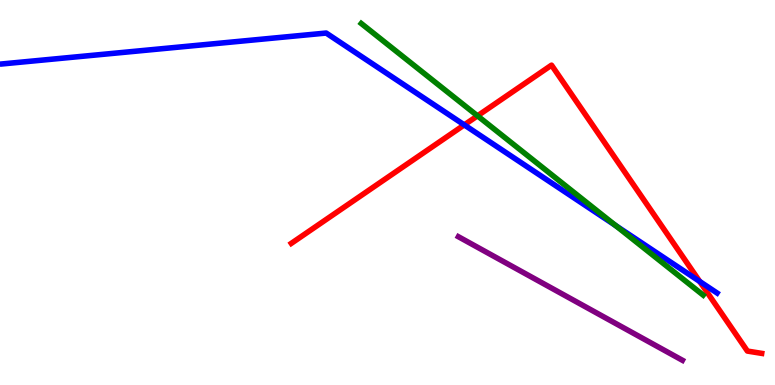[{'lines': ['blue', 'red'], 'intersections': [{'x': 5.99, 'y': 6.76}, {'x': 9.03, 'y': 2.69}]}, {'lines': ['green', 'red'], 'intersections': [{'x': 6.16, 'y': 6.99}]}, {'lines': ['purple', 'red'], 'intersections': []}, {'lines': ['blue', 'green'], 'intersections': [{'x': 7.94, 'y': 4.14}]}, {'lines': ['blue', 'purple'], 'intersections': []}, {'lines': ['green', 'purple'], 'intersections': []}]